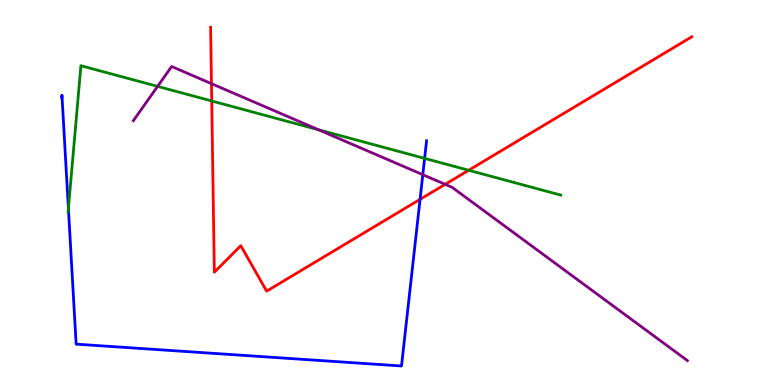[{'lines': ['blue', 'red'], 'intersections': [{'x': 5.42, 'y': 4.82}]}, {'lines': ['green', 'red'], 'intersections': [{'x': 2.73, 'y': 7.38}, {'x': 6.05, 'y': 5.58}]}, {'lines': ['purple', 'red'], 'intersections': [{'x': 2.73, 'y': 7.83}, {'x': 5.74, 'y': 5.21}]}, {'lines': ['blue', 'green'], 'intersections': [{'x': 0.883, 'y': 4.59}, {'x': 5.48, 'y': 5.89}]}, {'lines': ['blue', 'purple'], 'intersections': [{'x': 5.46, 'y': 5.46}]}, {'lines': ['green', 'purple'], 'intersections': [{'x': 2.03, 'y': 7.76}, {'x': 4.11, 'y': 6.63}]}]